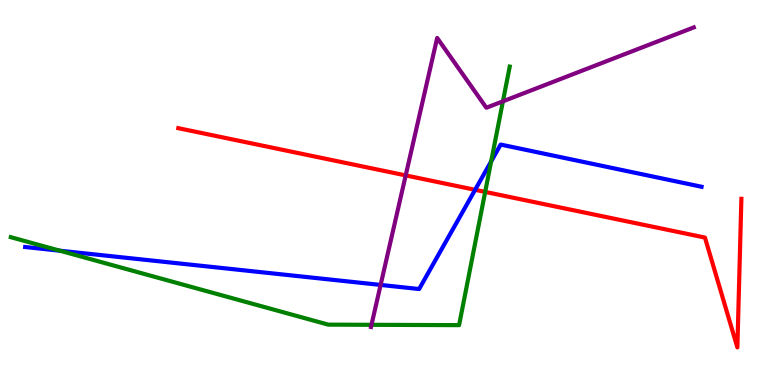[{'lines': ['blue', 'red'], 'intersections': [{'x': 6.13, 'y': 5.07}]}, {'lines': ['green', 'red'], 'intersections': [{'x': 6.26, 'y': 5.02}]}, {'lines': ['purple', 'red'], 'intersections': [{'x': 5.23, 'y': 5.44}]}, {'lines': ['blue', 'green'], 'intersections': [{'x': 0.773, 'y': 3.49}, {'x': 6.34, 'y': 5.81}]}, {'lines': ['blue', 'purple'], 'intersections': [{'x': 4.91, 'y': 2.6}]}, {'lines': ['green', 'purple'], 'intersections': [{'x': 4.79, 'y': 1.56}, {'x': 6.49, 'y': 7.37}]}]